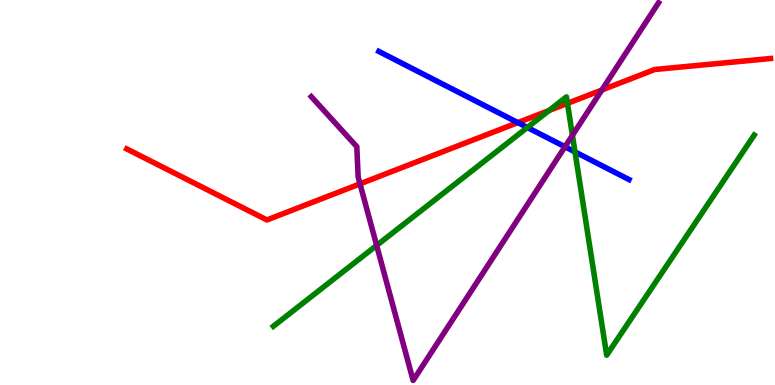[{'lines': ['blue', 'red'], 'intersections': [{'x': 6.68, 'y': 6.82}]}, {'lines': ['green', 'red'], 'intersections': [{'x': 7.08, 'y': 7.13}, {'x': 7.32, 'y': 7.32}]}, {'lines': ['purple', 'red'], 'intersections': [{'x': 4.65, 'y': 5.22}, {'x': 7.77, 'y': 7.66}]}, {'lines': ['blue', 'green'], 'intersections': [{'x': 6.8, 'y': 6.69}, {'x': 7.42, 'y': 6.05}]}, {'lines': ['blue', 'purple'], 'intersections': [{'x': 7.29, 'y': 6.19}]}, {'lines': ['green', 'purple'], 'intersections': [{'x': 4.86, 'y': 3.63}, {'x': 7.39, 'y': 6.49}]}]